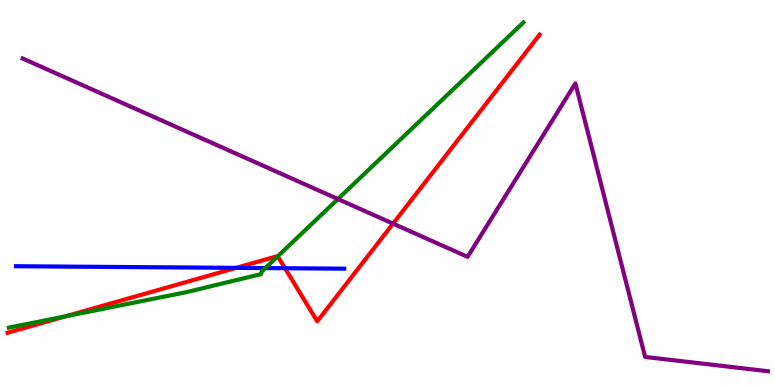[{'lines': ['blue', 'red'], 'intersections': [{'x': 3.05, 'y': 3.04}, {'x': 3.68, 'y': 3.03}]}, {'lines': ['green', 'red'], 'intersections': [{'x': 0.847, 'y': 1.78}, {'x': 3.58, 'y': 3.34}]}, {'lines': ['purple', 'red'], 'intersections': [{'x': 5.07, 'y': 4.19}]}, {'lines': ['blue', 'green'], 'intersections': [{'x': 3.42, 'y': 3.04}]}, {'lines': ['blue', 'purple'], 'intersections': []}, {'lines': ['green', 'purple'], 'intersections': [{'x': 4.36, 'y': 4.83}]}]